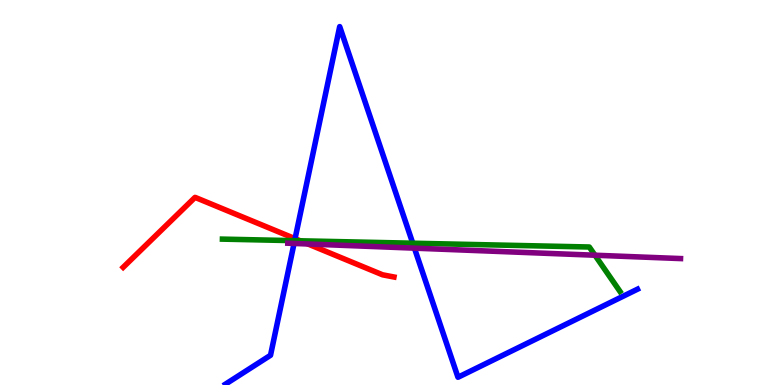[{'lines': ['blue', 'red'], 'intersections': [{'x': 3.81, 'y': 3.8}]}, {'lines': ['green', 'red'], 'intersections': [{'x': 3.87, 'y': 3.75}]}, {'lines': ['purple', 'red'], 'intersections': [{'x': 3.97, 'y': 3.66}]}, {'lines': ['blue', 'green'], 'intersections': [{'x': 3.8, 'y': 3.75}, {'x': 5.33, 'y': 3.68}]}, {'lines': ['blue', 'purple'], 'intersections': [{'x': 3.79, 'y': 3.68}, {'x': 5.35, 'y': 3.55}]}, {'lines': ['green', 'purple'], 'intersections': [{'x': 7.68, 'y': 3.37}]}]